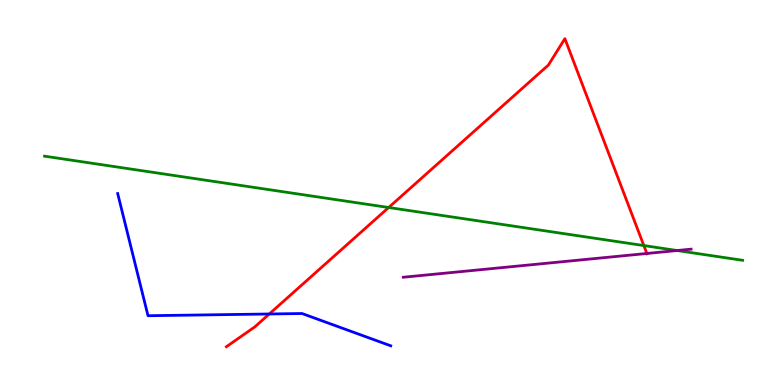[{'lines': ['blue', 'red'], 'intersections': [{'x': 3.47, 'y': 1.84}]}, {'lines': ['green', 'red'], 'intersections': [{'x': 5.02, 'y': 4.61}, {'x': 8.31, 'y': 3.62}]}, {'lines': ['purple', 'red'], 'intersections': [{'x': 8.35, 'y': 3.42}]}, {'lines': ['blue', 'green'], 'intersections': []}, {'lines': ['blue', 'purple'], 'intersections': []}, {'lines': ['green', 'purple'], 'intersections': [{'x': 8.74, 'y': 3.49}]}]